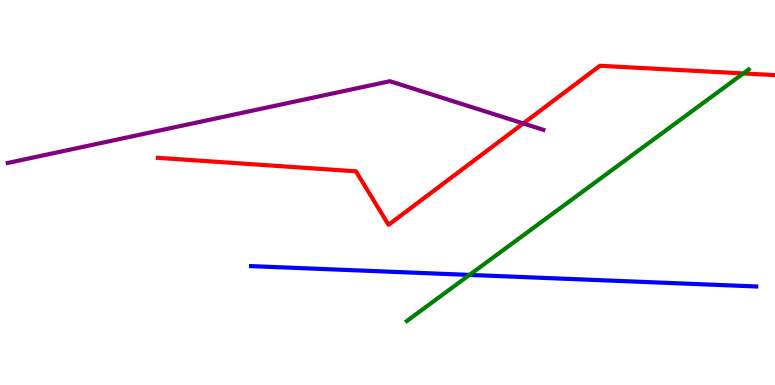[{'lines': ['blue', 'red'], 'intersections': []}, {'lines': ['green', 'red'], 'intersections': [{'x': 9.59, 'y': 8.09}]}, {'lines': ['purple', 'red'], 'intersections': [{'x': 6.75, 'y': 6.79}]}, {'lines': ['blue', 'green'], 'intersections': [{'x': 6.06, 'y': 2.86}]}, {'lines': ['blue', 'purple'], 'intersections': []}, {'lines': ['green', 'purple'], 'intersections': []}]